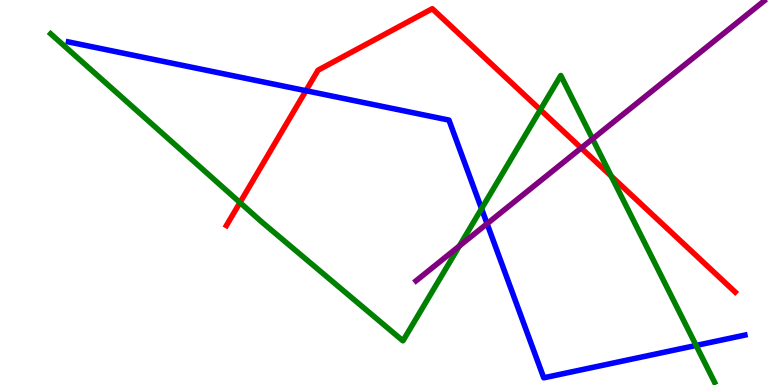[{'lines': ['blue', 'red'], 'intersections': [{'x': 3.95, 'y': 7.64}]}, {'lines': ['green', 'red'], 'intersections': [{'x': 3.1, 'y': 4.74}, {'x': 6.97, 'y': 7.15}, {'x': 7.89, 'y': 5.43}]}, {'lines': ['purple', 'red'], 'intersections': [{'x': 7.5, 'y': 6.16}]}, {'lines': ['blue', 'green'], 'intersections': [{'x': 6.21, 'y': 4.58}, {'x': 8.98, 'y': 1.03}]}, {'lines': ['blue', 'purple'], 'intersections': [{'x': 6.28, 'y': 4.19}]}, {'lines': ['green', 'purple'], 'intersections': [{'x': 5.93, 'y': 3.61}, {'x': 7.65, 'y': 6.39}]}]